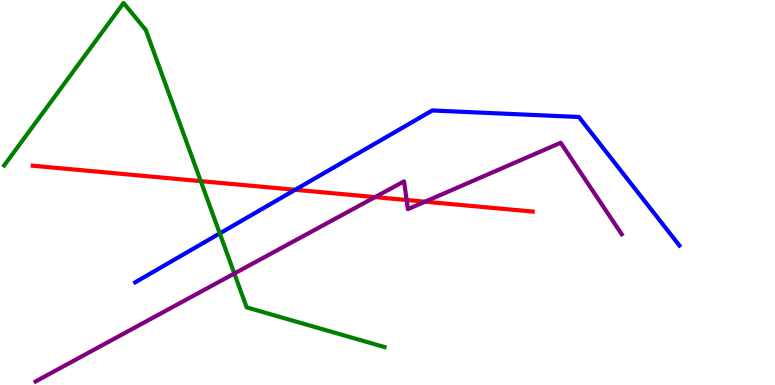[{'lines': ['blue', 'red'], 'intersections': [{'x': 3.81, 'y': 5.07}]}, {'lines': ['green', 'red'], 'intersections': [{'x': 2.59, 'y': 5.3}]}, {'lines': ['purple', 'red'], 'intersections': [{'x': 4.84, 'y': 4.88}, {'x': 5.25, 'y': 4.81}, {'x': 5.48, 'y': 4.76}]}, {'lines': ['blue', 'green'], 'intersections': [{'x': 2.84, 'y': 3.94}]}, {'lines': ['blue', 'purple'], 'intersections': []}, {'lines': ['green', 'purple'], 'intersections': [{'x': 3.02, 'y': 2.9}]}]